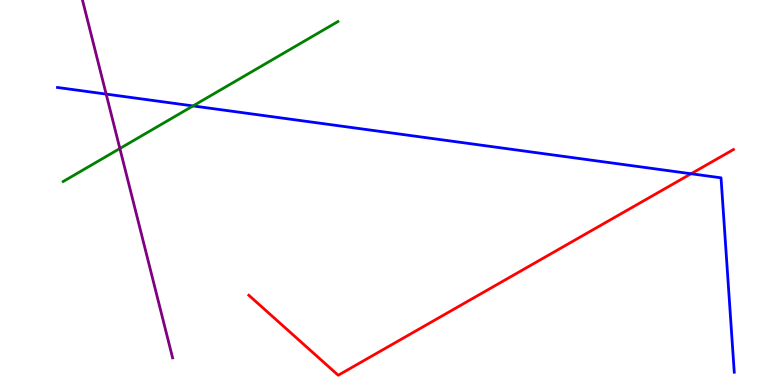[{'lines': ['blue', 'red'], 'intersections': [{'x': 8.92, 'y': 5.49}]}, {'lines': ['green', 'red'], 'intersections': []}, {'lines': ['purple', 'red'], 'intersections': []}, {'lines': ['blue', 'green'], 'intersections': [{'x': 2.49, 'y': 7.25}]}, {'lines': ['blue', 'purple'], 'intersections': [{'x': 1.37, 'y': 7.56}]}, {'lines': ['green', 'purple'], 'intersections': [{'x': 1.55, 'y': 6.14}]}]